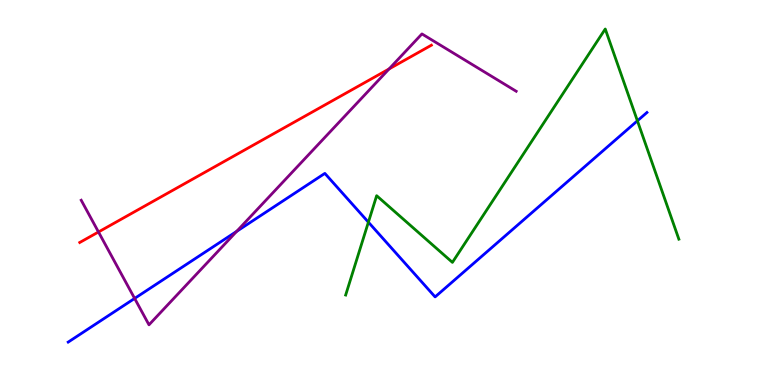[{'lines': ['blue', 'red'], 'intersections': []}, {'lines': ['green', 'red'], 'intersections': []}, {'lines': ['purple', 'red'], 'intersections': [{'x': 1.27, 'y': 3.97}, {'x': 5.02, 'y': 8.21}]}, {'lines': ['blue', 'green'], 'intersections': [{'x': 4.75, 'y': 4.23}, {'x': 8.22, 'y': 6.86}]}, {'lines': ['blue', 'purple'], 'intersections': [{'x': 1.74, 'y': 2.25}, {'x': 3.05, 'y': 3.99}]}, {'lines': ['green', 'purple'], 'intersections': []}]